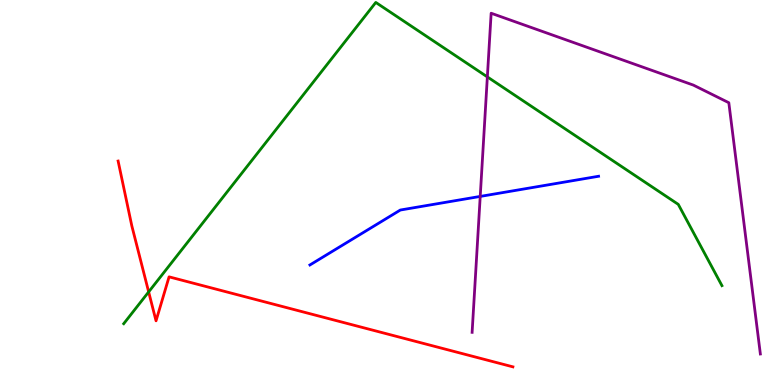[{'lines': ['blue', 'red'], 'intersections': []}, {'lines': ['green', 'red'], 'intersections': [{'x': 1.92, 'y': 2.42}]}, {'lines': ['purple', 'red'], 'intersections': []}, {'lines': ['blue', 'green'], 'intersections': []}, {'lines': ['blue', 'purple'], 'intersections': [{'x': 6.2, 'y': 4.9}]}, {'lines': ['green', 'purple'], 'intersections': [{'x': 6.29, 'y': 8.0}]}]